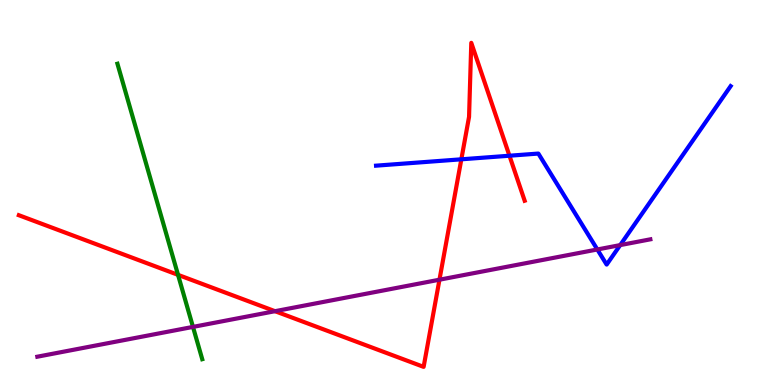[{'lines': ['blue', 'red'], 'intersections': [{'x': 5.95, 'y': 5.86}, {'x': 6.57, 'y': 5.96}]}, {'lines': ['green', 'red'], 'intersections': [{'x': 2.3, 'y': 2.86}]}, {'lines': ['purple', 'red'], 'intersections': [{'x': 3.55, 'y': 1.92}, {'x': 5.67, 'y': 2.73}]}, {'lines': ['blue', 'green'], 'intersections': []}, {'lines': ['blue', 'purple'], 'intersections': [{'x': 7.71, 'y': 3.52}, {'x': 8.0, 'y': 3.63}]}, {'lines': ['green', 'purple'], 'intersections': [{'x': 2.49, 'y': 1.51}]}]